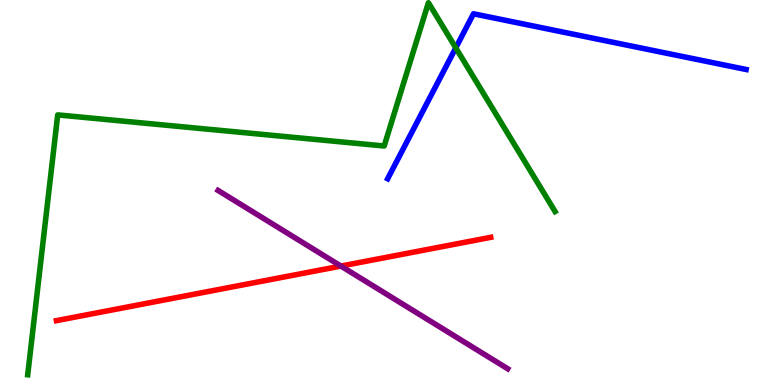[{'lines': ['blue', 'red'], 'intersections': []}, {'lines': ['green', 'red'], 'intersections': []}, {'lines': ['purple', 'red'], 'intersections': [{'x': 4.4, 'y': 3.09}]}, {'lines': ['blue', 'green'], 'intersections': [{'x': 5.88, 'y': 8.76}]}, {'lines': ['blue', 'purple'], 'intersections': []}, {'lines': ['green', 'purple'], 'intersections': []}]